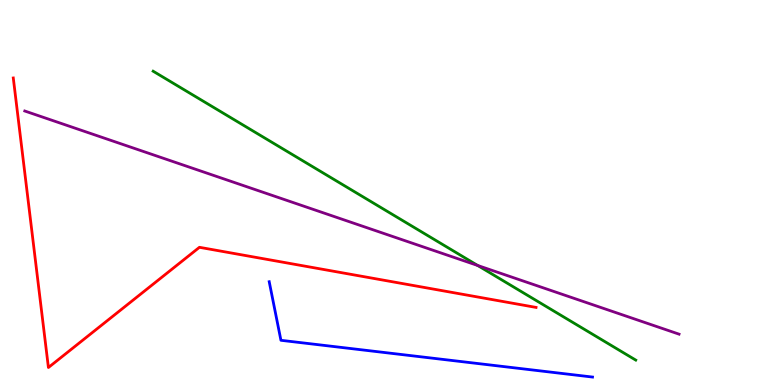[{'lines': ['blue', 'red'], 'intersections': []}, {'lines': ['green', 'red'], 'intersections': []}, {'lines': ['purple', 'red'], 'intersections': []}, {'lines': ['blue', 'green'], 'intersections': []}, {'lines': ['blue', 'purple'], 'intersections': []}, {'lines': ['green', 'purple'], 'intersections': [{'x': 6.16, 'y': 3.1}]}]